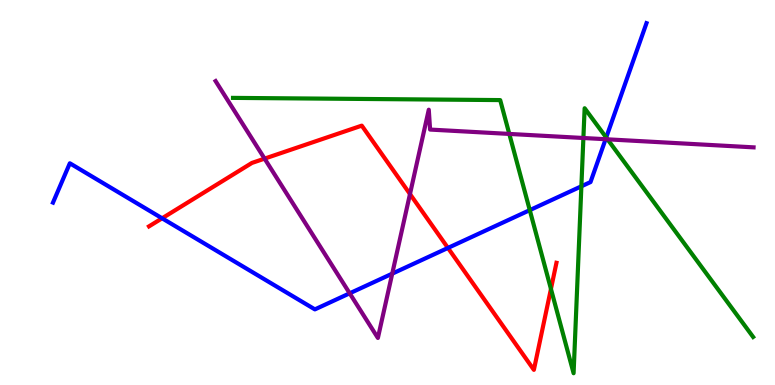[{'lines': ['blue', 'red'], 'intersections': [{'x': 2.09, 'y': 4.33}, {'x': 5.78, 'y': 3.56}]}, {'lines': ['green', 'red'], 'intersections': [{'x': 7.11, 'y': 2.5}]}, {'lines': ['purple', 'red'], 'intersections': [{'x': 3.41, 'y': 5.88}, {'x': 5.29, 'y': 4.96}]}, {'lines': ['blue', 'green'], 'intersections': [{'x': 6.84, 'y': 4.54}, {'x': 7.5, 'y': 5.16}, {'x': 7.82, 'y': 6.43}]}, {'lines': ['blue', 'purple'], 'intersections': [{'x': 4.51, 'y': 2.38}, {'x': 5.06, 'y': 2.89}, {'x': 7.81, 'y': 6.38}]}, {'lines': ['green', 'purple'], 'intersections': [{'x': 6.57, 'y': 6.52}, {'x': 7.53, 'y': 6.42}, {'x': 7.84, 'y': 6.38}]}]